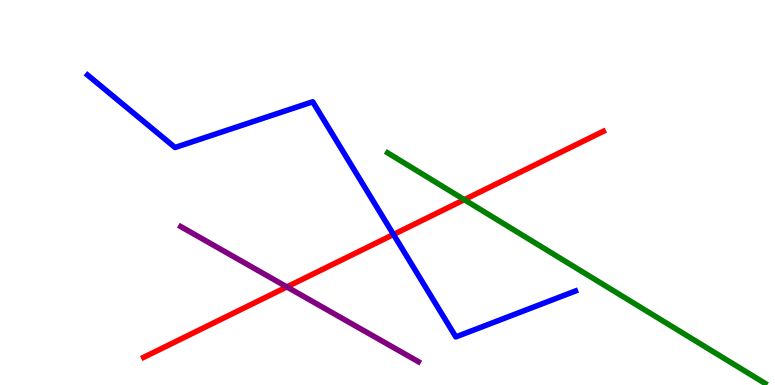[{'lines': ['blue', 'red'], 'intersections': [{'x': 5.08, 'y': 3.91}]}, {'lines': ['green', 'red'], 'intersections': [{'x': 5.99, 'y': 4.81}]}, {'lines': ['purple', 'red'], 'intersections': [{'x': 3.7, 'y': 2.55}]}, {'lines': ['blue', 'green'], 'intersections': []}, {'lines': ['blue', 'purple'], 'intersections': []}, {'lines': ['green', 'purple'], 'intersections': []}]